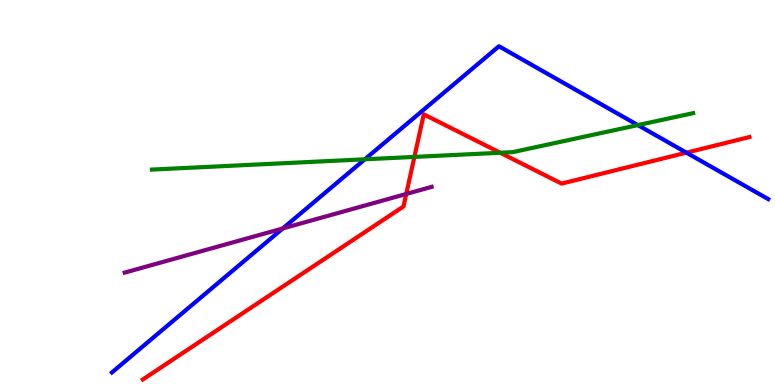[{'lines': ['blue', 'red'], 'intersections': [{'x': 8.86, 'y': 6.03}]}, {'lines': ['green', 'red'], 'intersections': [{'x': 5.35, 'y': 5.92}, {'x': 6.45, 'y': 6.03}]}, {'lines': ['purple', 'red'], 'intersections': [{'x': 5.24, 'y': 4.96}]}, {'lines': ['blue', 'green'], 'intersections': [{'x': 4.71, 'y': 5.86}, {'x': 8.23, 'y': 6.75}]}, {'lines': ['blue', 'purple'], 'intersections': [{'x': 3.65, 'y': 4.07}]}, {'lines': ['green', 'purple'], 'intersections': []}]